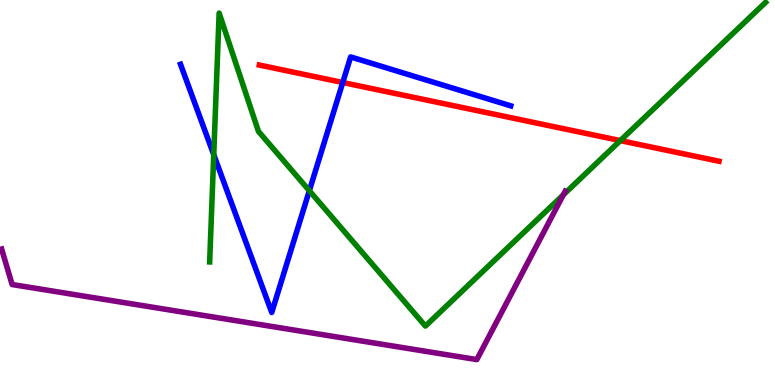[{'lines': ['blue', 'red'], 'intersections': [{'x': 4.42, 'y': 7.86}]}, {'lines': ['green', 'red'], 'intersections': [{'x': 8.0, 'y': 6.35}]}, {'lines': ['purple', 'red'], 'intersections': []}, {'lines': ['blue', 'green'], 'intersections': [{'x': 2.76, 'y': 5.98}, {'x': 3.99, 'y': 5.05}]}, {'lines': ['blue', 'purple'], 'intersections': []}, {'lines': ['green', 'purple'], 'intersections': [{'x': 7.27, 'y': 4.94}]}]